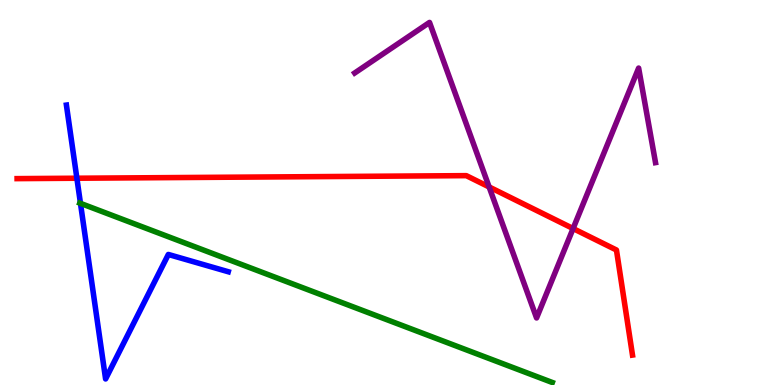[{'lines': ['blue', 'red'], 'intersections': [{'x': 0.992, 'y': 5.37}]}, {'lines': ['green', 'red'], 'intersections': []}, {'lines': ['purple', 'red'], 'intersections': [{'x': 6.31, 'y': 5.14}, {'x': 7.39, 'y': 4.06}]}, {'lines': ['blue', 'green'], 'intersections': [{'x': 1.04, 'y': 4.72}]}, {'lines': ['blue', 'purple'], 'intersections': []}, {'lines': ['green', 'purple'], 'intersections': []}]